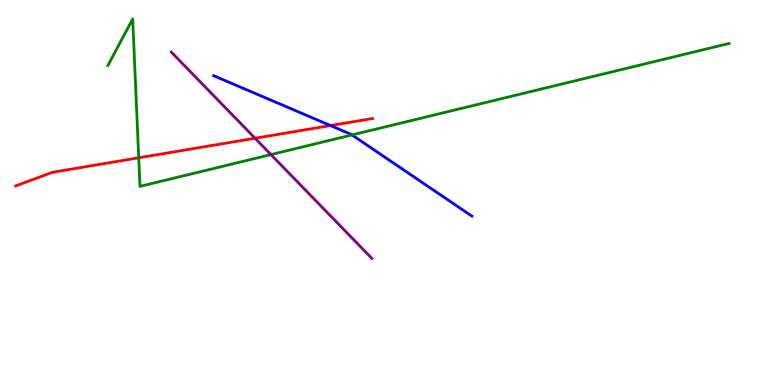[{'lines': ['blue', 'red'], 'intersections': [{'x': 4.26, 'y': 6.74}]}, {'lines': ['green', 'red'], 'intersections': [{'x': 1.79, 'y': 5.9}]}, {'lines': ['purple', 'red'], 'intersections': [{'x': 3.29, 'y': 6.41}]}, {'lines': ['blue', 'green'], 'intersections': [{'x': 4.54, 'y': 6.49}]}, {'lines': ['blue', 'purple'], 'intersections': []}, {'lines': ['green', 'purple'], 'intersections': [{'x': 3.5, 'y': 5.98}]}]